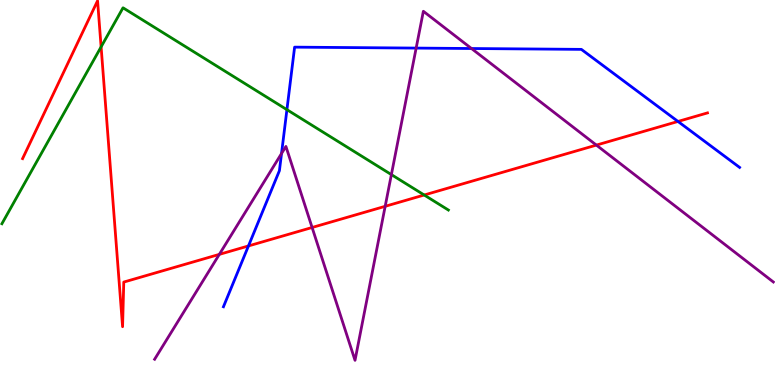[{'lines': ['blue', 'red'], 'intersections': [{'x': 3.21, 'y': 3.61}, {'x': 8.75, 'y': 6.85}]}, {'lines': ['green', 'red'], 'intersections': [{'x': 1.3, 'y': 8.78}, {'x': 5.47, 'y': 4.93}]}, {'lines': ['purple', 'red'], 'intersections': [{'x': 2.83, 'y': 3.39}, {'x': 4.03, 'y': 4.09}, {'x': 4.97, 'y': 4.64}, {'x': 7.7, 'y': 6.23}]}, {'lines': ['blue', 'green'], 'intersections': [{'x': 3.7, 'y': 7.15}]}, {'lines': ['blue', 'purple'], 'intersections': [{'x': 3.63, 'y': 6.01}, {'x': 5.37, 'y': 8.75}, {'x': 6.08, 'y': 8.74}]}, {'lines': ['green', 'purple'], 'intersections': [{'x': 5.05, 'y': 5.46}]}]